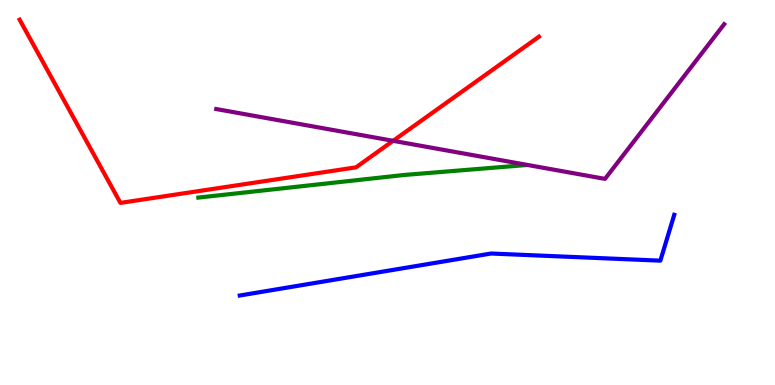[{'lines': ['blue', 'red'], 'intersections': []}, {'lines': ['green', 'red'], 'intersections': []}, {'lines': ['purple', 'red'], 'intersections': [{'x': 5.07, 'y': 6.34}]}, {'lines': ['blue', 'green'], 'intersections': []}, {'lines': ['blue', 'purple'], 'intersections': []}, {'lines': ['green', 'purple'], 'intersections': []}]